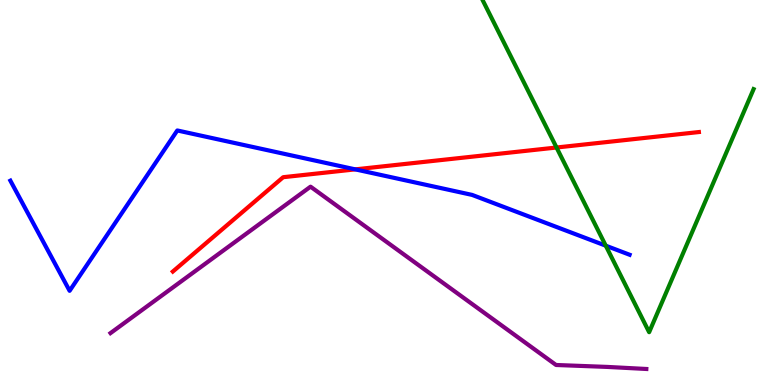[{'lines': ['blue', 'red'], 'intersections': [{'x': 4.58, 'y': 5.6}]}, {'lines': ['green', 'red'], 'intersections': [{'x': 7.18, 'y': 6.17}]}, {'lines': ['purple', 'red'], 'intersections': []}, {'lines': ['blue', 'green'], 'intersections': [{'x': 7.82, 'y': 3.62}]}, {'lines': ['blue', 'purple'], 'intersections': []}, {'lines': ['green', 'purple'], 'intersections': []}]